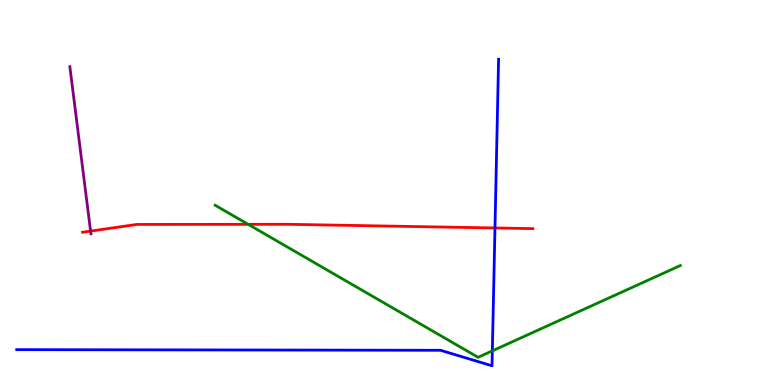[{'lines': ['blue', 'red'], 'intersections': [{'x': 6.39, 'y': 4.08}]}, {'lines': ['green', 'red'], 'intersections': [{'x': 3.2, 'y': 4.17}]}, {'lines': ['purple', 'red'], 'intersections': [{'x': 1.17, 'y': 4.0}]}, {'lines': ['blue', 'green'], 'intersections': [{'x': 6.35, 'y': 0.887}]}, {'lines': ['blue', 'purple'], 'intersections': []}, {'lines': ['green', 'purple'], 'intersections': []}]